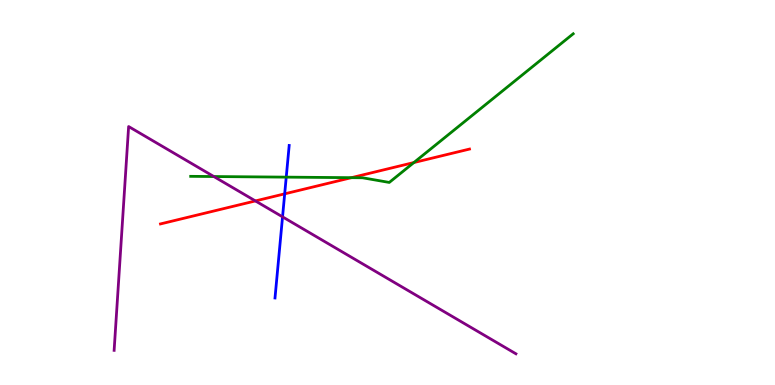[{'lines': ['blue', 'red'], 'intersections': [{'x': 3.67, 'y': 4.97}]}, {'lines': ['green', 'red'], 'intersections': [{'x': 4.53, 'y': 5.39}, {'x': 5.34, 'y': 5.78}]}, {'lines': ['purple', 'red'], 'intersections': [{'x': 3.3, 'y': 4.78}]}, {'lines': ['blue', 'green'], 'intersections': [{'x': 3.69, 'y': 5.4}]}, {'lines': ['blue', 'purple'], 'intersections': [{'x': 3.65, 'y': 4.37}]}, {'lines': ['green', 'purple'], 'intersections': [{'x': 2.76, 'y': 5.41}]}]